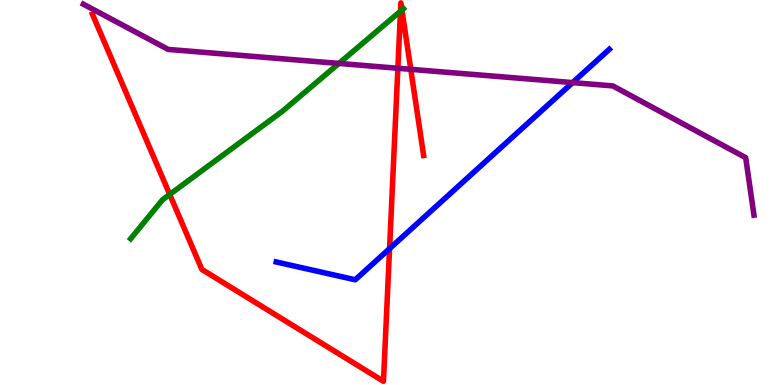[{'lines': ['blue', 'red'], 'intersections': [{'x': 5.03, 'y': 3.54}]}, {'lines': ['green', 'red'], 'intersections': [{'x': 2.19, 'y': 4.95}, {'x': 5.17, 'y': 9.71}, {'x': 5.19, 'y': 9.74}]}, {'lines': ['purple', 'red'], 'intersections': [{'x': 5.13, 'y': 8.23}, {'x': 5.3, 'y': 8.2}]}, {'lines': ['blue', 'green'], 'intersections': []}, {'lines': ['blue', 'purple'], 'intersections': [{'x': 7.39, 'y': 7.85}]}, {'lines': ['green', 'purple'], 'intersections': [{'x': 4.37, 'y': 8.35}]}]